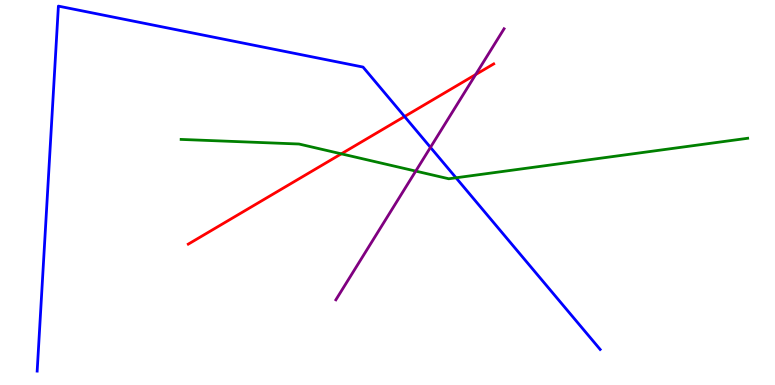[{'lines': ['blue', 'red'], 'intersections': [{'x': 5.22, 'y': 6.97}]}, {'lines': ['green', 'red'], 'intersections': [{'x': 4.4, 'y': 6.0}]}, {'lines': ['purple', 'red'], 'intersections': [{'x': 6.14, 'y': 8.06}]}, {'lines': ['blue', 'green'], 'intersections': [{'x': 5.88, 'y': 5.38}]}, {'lines': ['blue', 'purple'], 'intersections': [{'x': 5.55, 'y': 6.17}]}, {'lines': ['green', 'purple'], 'intersections': [{'x': 5.36, 'y': 5.56}]}]